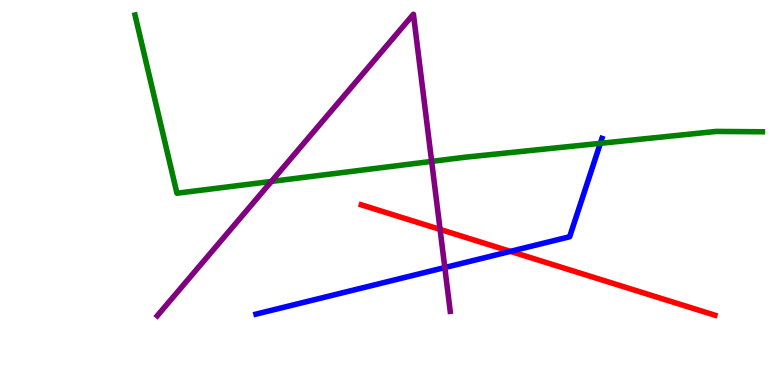[{'lines': ['blue', 'red'], 'intersections': [{'x': 6.59, 'y': 3.47}]}, {'lines': ['green', 'red'], 'intersections': []}, {'lines': ['purple', 'red'], 'intersections': [{'x': 5.68, 'y': 4.04}]}, {'lines': ['blue', 'green'], 'intersections': [{'x': 7.75, 'y': 6.28}]}, {'lines': ['blue', 'purple'], 'intersections': [{'x': 5.74, 'y': 3.05}]}, {'lines': ['green', 'purple'], 'intersections': [{'x': 3.5, 'y': 5.29}, {'x': 5.57, 'y': 5.81}]}]